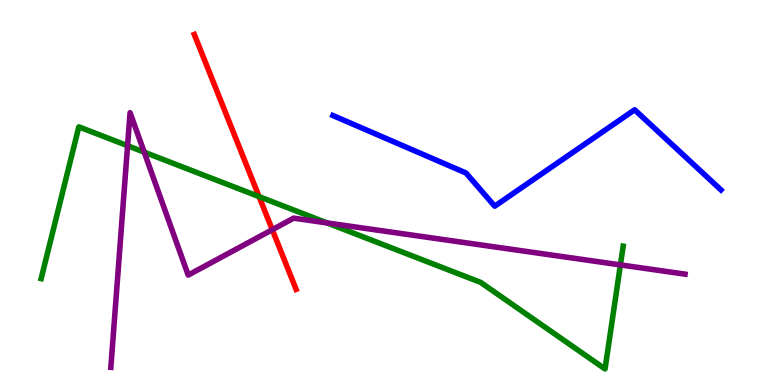[{'lines': ['blue', 'red'], 'intersections': []}, {'lines': ['green', 'red'], 'intersections': [{'x': 3.34, 'y': 4.89}]}, {'lines': ['purple', 'red'], 'intersections': [{'x': 3.51, 'y': 4.03}]}, {'lines': ['blue', 'green'], 'intersections': []}, {'lines': ['blue', 'purple'], 'intersections': []}, {'lines': ['green', 'purple'], 'intersections': [{'x': 1.65, 'y': 6.22}, {'x': 1.86, 'y': 6.05}, {'x': 4.22, 'y': 4.21}, {'x': 8.01, 'y': 3.12}]}]